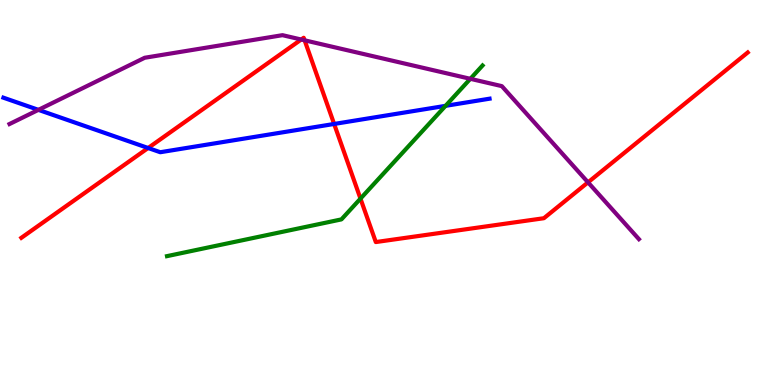[{'lines': ['blue', 'red'], 'intersections': [{'x': 1.91, 'y': 6.16}, {'x': 4.31, 'y': 6.78}]}, {'lines': ['green', 'red'], 'intersections': [{'x': 4.65, 'y': 4.84}]}, {'lines': ['purple', 'red'], 'intersections': [{'x': 3.89, 'y': 8.97}, {'x': 3.93, 'y': 8.95}, {'x': 7.59, 'y': 5.26}]}, {'lines': ['blue', 'green'], 'intersections': [{'x': 5.75, 'y': 7.25}]}, {'lines': ['blue', 'purple'], 'intersections': [{'x': 0.496, 'y': 7.15}]}, {'lines': ['green', 'purple'], 'intersections': [{'x': 6.07, 'y': 7.95}]}]